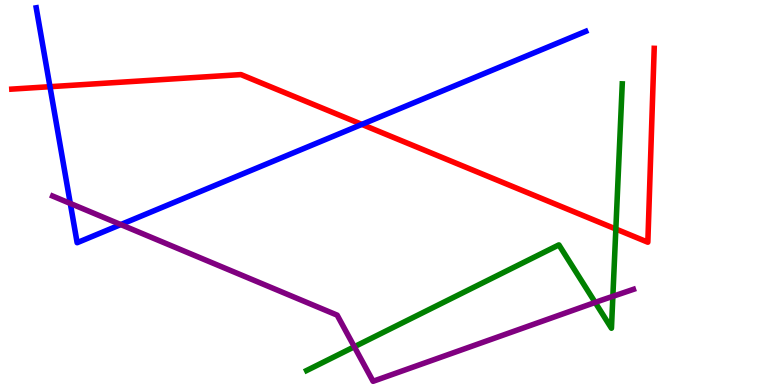[{'lines': ['blue', 'red'], 'intersections': [{'x': 0.645, 'y': 7.75}, {'x': 4.67, 'y': 6.77}]}, {'lines': ['green', 'red'], 'intersections': [{'x': 7.95, 'y': 4.05}]}, {'lines': ['purple', 'red'], 'intersections': []}, {'lines': ['blue', 'green'], 'intersections': []}, {'lines': ['blue', 'purple'], 'intersections': [{'x': 0.907, 'y': 4.72}, {'x': 1.56, 'y': 4.17}]}, {'lines': ['green', 'purple'], 'intersections': [{'x': 4.57, 'y': 0.993}, {'x': 7.68, 'y': 2.14}, {'x': 7.91, 'y': 2.3}]}]